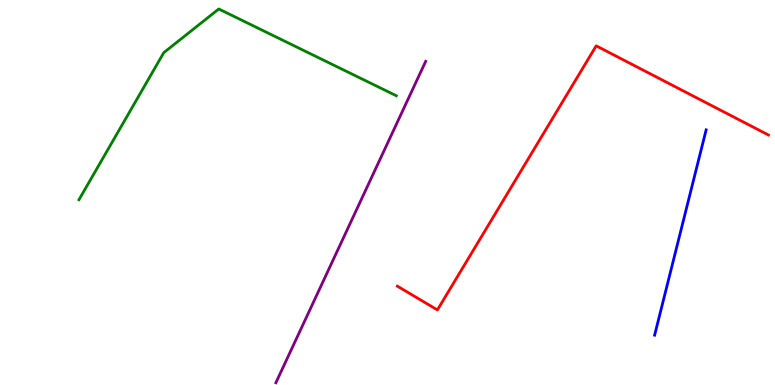[{'lines': ['blue', 'red'], 'intersections': []}, {'lines': ['green', 'red'], 'intersections': []}, {'lines': ['purple', 'red'], 'intersections': []}, {'lines': ['blue', 'green'], 'intersections': []}, {'lines': ['blue', 'purple'], 'intersections': []}, {'lines': ['green', 'purple'], 'intersections': []}]